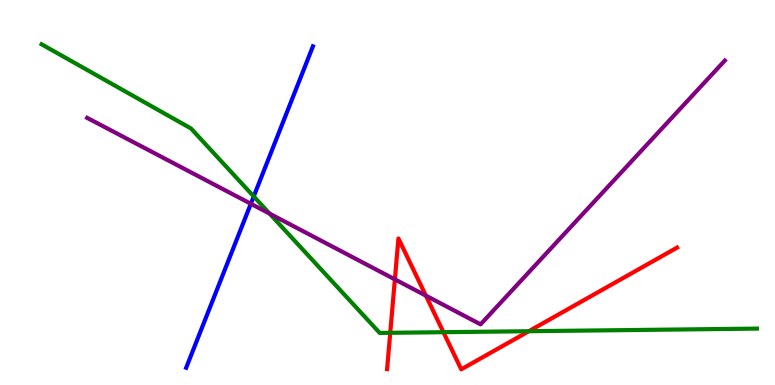[{'lines': ['blue', 'red'], 'intersections': []}, {'lines': ['green', 'red'], 'intersections': [{'x': 5.04, 'y': 1.36}, {'x': 5.72, 'y': 1.37}, {'x': 6.82, 'y': 1.4}]}, {'lines': ['purple', 'red'], 'intersections': [{'x': 5.1, 'y': 2.74}, {'x': 5.5, 'y': 2.32}]}, {'lines': ['blue', 'green'], 'intersections': [{'x': 3.27, 'y': 4.9}]}, {'lines': ['blue', 'purple'], 'intersections': [{'x': 3.24, 'y': 4.71}]}, {'lines': ['green', 'purple'], 'intersections': [{'x': 3.48, 'y': 4.45}]}]